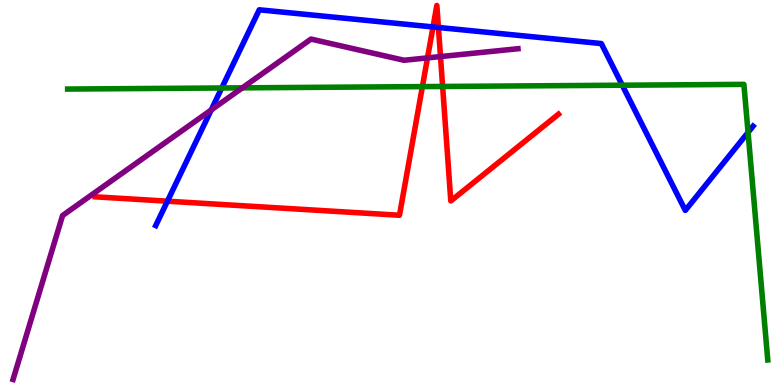[{'lines': ['blue', 'red'], 'intersections': [{'x': 2.16, 'y': 4.77}, {'x': 5.59, 'y': 9.3}, {'x': 5.66, 'y': 9.29}]}, {'lines': ['green', 'red'], 'intersections': [{'x': 5.45, 'y': 7.75}, {'x': 5.71, 'y': 7.75}]}, {'lines': ['purple', 'red'], 'intersections': [{'x': 5.52, 'y': 8.5}, {'x': 5.68, 'y': 8.53}]}, {'lines': ['blue', 'green'], 'intersections': [{'x': 2.86, 'y': 7.71}, {'x': 8.03, 'y': 7.79}, {'x': 9.65, 'y': 6.56}]}, {'lines': ['blue', 'purple'], 'intersections': [{'x': 2.73, 'y': 7.14}]}, {'lines': ['green', 'purple'], 'intersections': [{'x': 3.13, 'y': 7.72}]}]